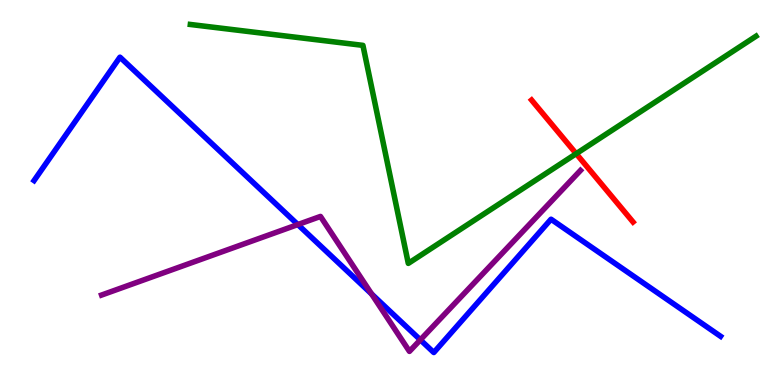[{'lines': ['blue', 'red'], 'intersections': []}, {'lines': ['green', 'red'], 'intersections': [{'x': 7.43, 'y': 6.01}]}, {'lines': ['purple', 'red'], 'intersections': []}, {'lines': ['blue', 'green'], 'intersections': []}, {'lines': ['blue', 'purple'], 'intersections': [{'x': 3.84, 'y': 4.17}, {'x': 4.79, 'y': 2.36}, {'x': 5.42, 'y': 1.17}]}, {'lines': ['green', 'purple'], 'intersections': []}]